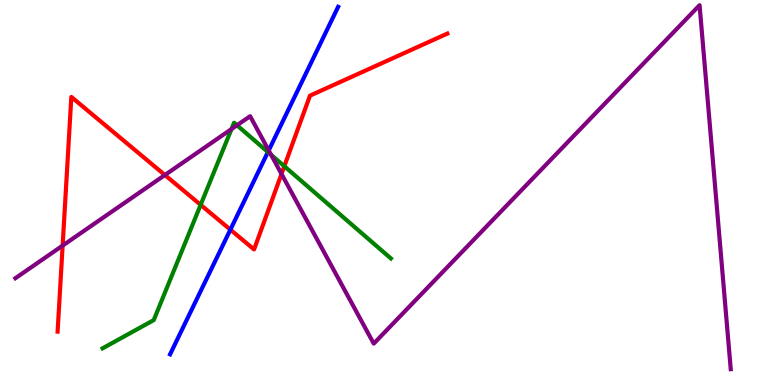[{'lines': ['blue', 'red'], 'intersections': [{'x': 2.97, 'y': 4.03}]}, {'lines': ['green', 'red'], 'intersections': [{'x': 2.59, 'y': 4.68}, {'x': 3.67, 'y': 5.68}]}, {'lines': ['purple', 'red'], 'intersections': [{'x': 0.808, 'y': 3.62}, {'x': 2.13, 'y': 5.45}, {'x': 3.63, 'y': 5.48}]}, {'lines': ['blue', 'green'], 'intersections': [{'x': 3.46, 'y': 6.05}]}, {'lines': ['blue', 'purple'], 'intersections': [{'x': 3.47, 'y': 6.09}]}, {'lines': ['green', 'purple'], 'intersections': [{'x': 2.99, 'y': 6.65}, {'x': 3.06, 'y': 6.75}, {'x': 3.5, 'y': 5.98}]}]